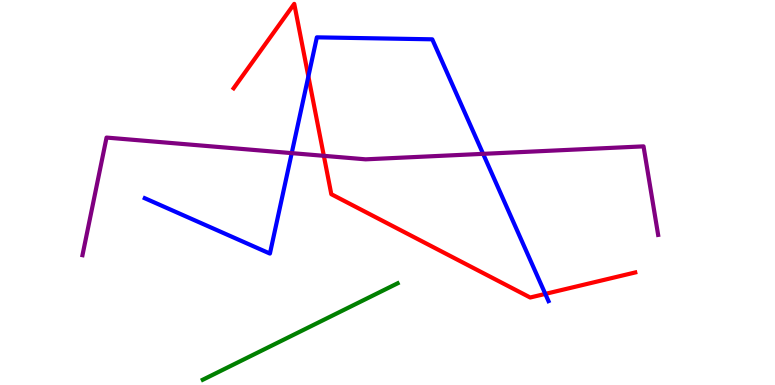[{'lines': ['blue', 'red'], 'intersections': [{'x': 3.98, 'y': 8.02}, {'x': 7.04, 'y': 2.37}]}, {'lines': ['green', 'red'], 'intersections': []}, {'lines': ['purple', 'red'], 'intersections': [{'x': 4.18, 'y': 5.95}]}, {'lines': ['blue', 'green'], 'intersections': []}, {'lines': ['blue', 'purple'], 'intersections': [{'x': 3.76, 'y': 6.02}, {'x': 6.23, 'y': 6.0}]}, {'lines': ['green', 'purple'], 'intersections': []}]